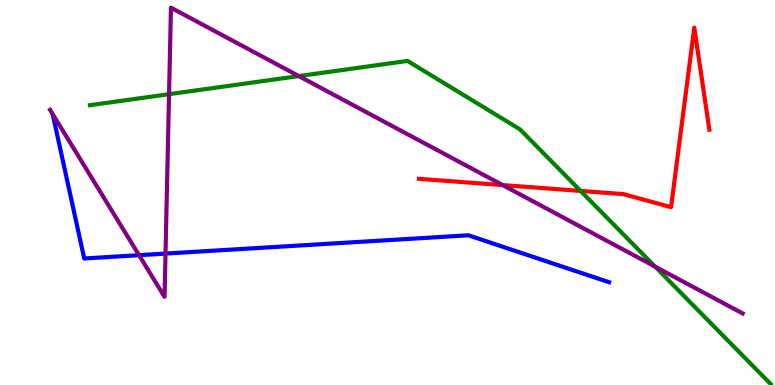[{'lines': ['blue', 'red'], 'intersections': []}, {'lines': ['green', 'red'], 'intersections': [{'x': 7.49, 'y': 5.04}]}, {'lines': ['purple', 'red'], 'intersections': [{'x': 6.49, 'y': 5.19}]}, {'lines': ['blue', 'green'], 'intersections': []}, {'lines': ['blue', 'purple'], 'intersections': [{'x': 1.79, 'y': 3.37}, {'x': 2.14, 'y': 3.41}]}, {'lines': ['green', 'purple'], 'intersections': [{'x': 2.18, 'y': 7.55}, {'x': 3.86, 'y': 8.02}, {'x': 8.45, 'y': 3.08}]}]